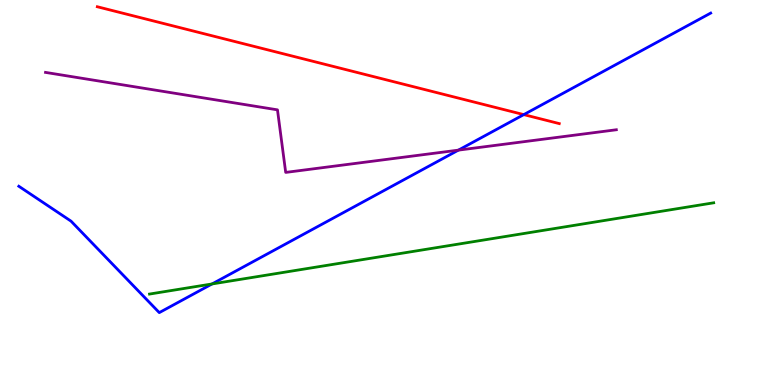[{'lines': ['blue', 'red'], 'intersections': [{'x': 6.76, 'y': 7.02}]}, {'lines': ['green', 'red'], 'intersections': []}, {'lines': ['purple', 'red'], 'intersections': []}, {'lines': ['blue', 'green'], 'intersections': [{'x': 2.74, 'y': 2.62}]}, {'lines': ['blue', 'purple'], 'intersections': [{'x': 5.91, 'y': 6.1}]}, {'lines': ['green', 'purple'], 'intersections': []}]